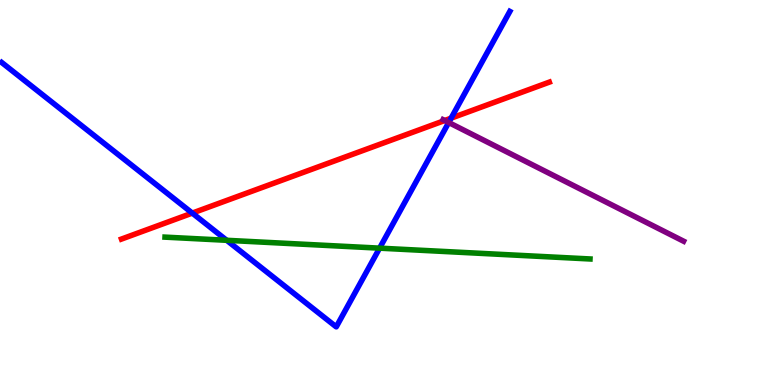[{'lines': ['blue', 'red'], 'intersections': [{'x': 2.48, 'y': 4.47}, {'x': 5.82, 'y': 6.93}]}, {'lines': ['green', 'red'], 'intersections': []}, {'lines': ['purple', 'red'], 'intersections': [{'x': 5.74, 'y': 6.87}]}, {'lines': ['blue', 'green'], 'intersections': [{'x': 2.93, 'y': 3.76}, {'x': 4.9, 'y': 3.55}]}, {'lines': ['blue', 'purple'], 'intersections': [{'x': 5.79, 'y': 6.82}]}, {'lines': ['green', 'purple'], 'intersections': []}]